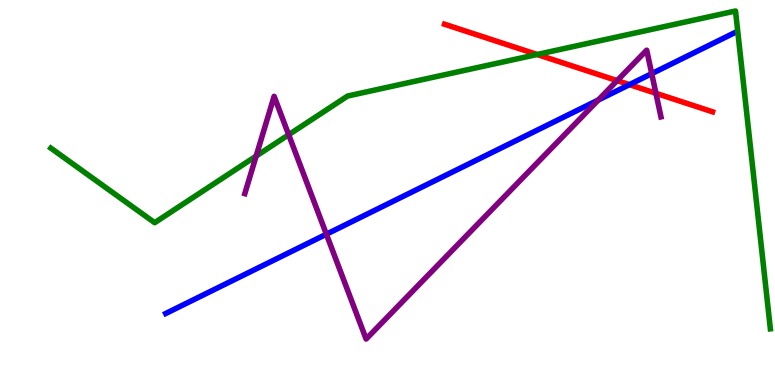[{'lines': ['blue', 'red'], 'intersections': [{'x': 8.12, 'y': 7.8}]}, {'lines': ['green', 'red'], 'intersections': [{'x': 6.93, 'y': 8.58}]}, {'lines': ['purple', 'red'], 'intersections': [{'x': 7.96, 'y': 7.91}, {'x': 8.46, 'y': 7.58}]}, {'lines': ['blue', 'green'], 'intersections': []}, {'lines': ['blue', 'purple'], 'intersections': [{'x': 4.21, 'y': 3.92}, {'x': 7.72, 'y': 7.4}, {'x': 8.41, 'y': 8.09}]}, {'lines': ['green', 'purple'], 'intersections': [{'x': 3.3, 'y': 5.95}, {'x': 3.72, 'y': 6.5}]}]